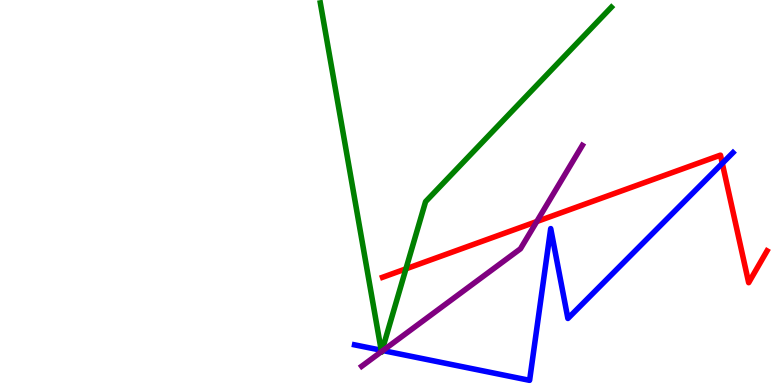[{'lines': ['blue', 'red'], 'intersections': [{'x': 9.32, 'y': 5.76}]}, {'lines': ['green', 'red'], 'intersections': [{'x': 5.24, 'y': 3.02}]}, {'lines': ['purple', 'red'], 'intersections': [{'x': 6.93, 'y': 4.25}]}, {'lines': ['blue', 'green'], 'intersections': [{'x': 4.92, 'y': 0.903}, {'x': 4.93, 'y': 0.898}]}, {'lines': ['blue', 'purple'], 'intersections': [{'x': 4.94, 'y': 0.894}]}, {'lines': ['green', 'purple'], 'intersections': [{'x': 4.92, 'y': 0.867}, {'x': 4.93, 'y': 0.873}]}]